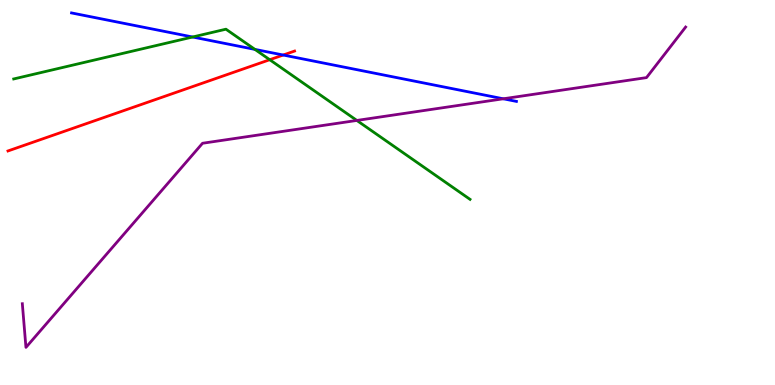[{'lines': ['blue', 'red'], 'intersections': [{'x': 3.65, 'y': 8.57}]}, {'lines': ['green', 'red'], 'intersections': [{'x': 3.48, 'y': 8.45}]}, {'lines': ['purple', 'red'], 'intersections': []}, {'lines': ['blue', 'green'], 'intersections': [{'x': 2.49, 'y': 9.04}, {'x': 3.29, 'y': 8.72}]}, {'lines': ['blue', 'purple'], 'intersections': [{'x': 6.49, 'y': 7.43}]}, {'lines': ['green', 'purple'], 'intersections': [{'x': 4.6, 'y': 6.87}]}]